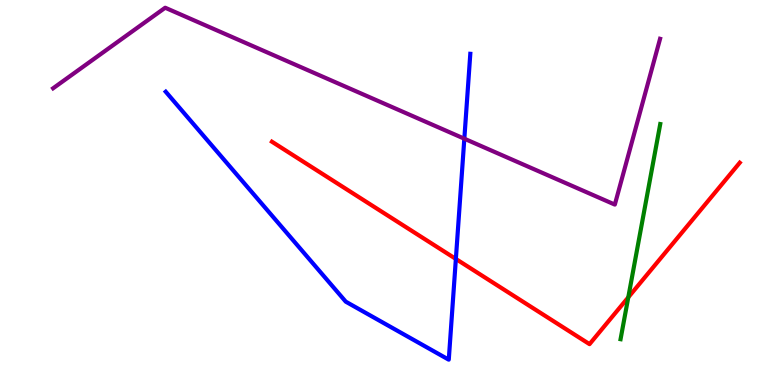[{'lines': ['blue', 'red'], 'intersections': [{'x': 5.88, 'y': 3.27}]}, {'lines': ['green', 'red'], 'intersections': [{'x': 8.11, 'y': 2.28}]}, {'lines': ['purple', 'red'], 'intersections': []}, {'lines': ['blue', 'green'], 'intersections': []}, {'lines': ['blue', 'purple'], 'intersections': [{'x': 5.99, 'y': 6.4}]}, {'lines': ['green', 'purple'], 'intersections': []}]